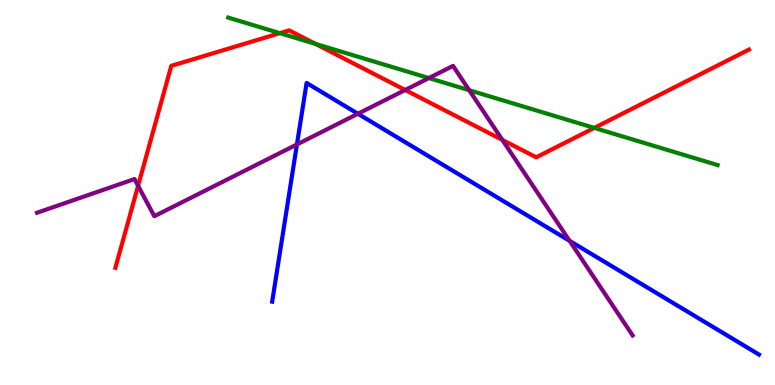[{'lines': ['blue', 'red'], 'intersections': []}, {'lines': ['green', 'red'], 'intersections': [{'x': 3.61, 'y': 9.14}, {'x': 4.07, 'y': 8.86}, {'x': 7.67, 'y': 6.68}]}, {'lines': ['purple', 'red'], 'intersections': [{'x': 1.78, 'y': 5.17}, {'x': 5.23, 'y': 7.66}, {'x': 6.48, 'y': 6.37}]}, {'lines': ['blue', 'green'], 'intersections': []}, {'lines': ['blue', 'purple'], 'intersections': [{'x': 3.83, 'y': 6.25}, {'x': 4.62, 'y': 7.05}, {'x': 7.35, 'y': 3.74}]}, {'lines': ['green', 'purple'], 'intersections': [{'x': 5.53, 'y': 7.97}, {'x': 6.05, 'y': 7.66}]}]